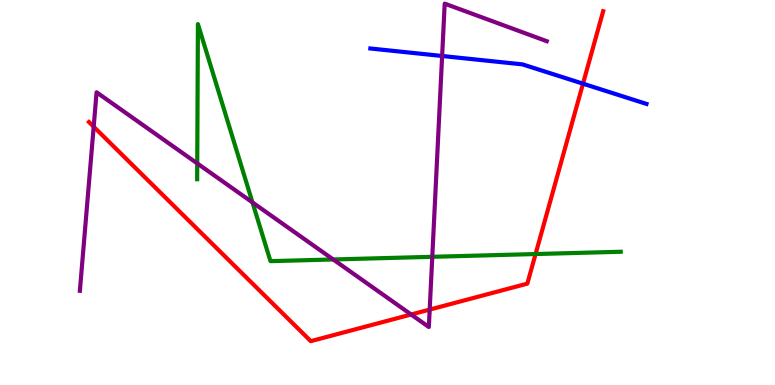[{'lines': ['blue', 'red'], 'intersections': [{'x': 7.52, 'y': 7.83}]}, {'lines': ['green', 'red'], 'intersections': [{'x': 6.91, 'y': 3.4}]}, {'lines': ['purple', 'red'], 'intersections': [{'x': 1.21, 'y': 6.71}, {'x': 5.31, 'y': 1.83}, {'x': 5.54, 'y': 1.96}]}, {'lines': ['blue', 'green'], 'intersections': []}, {'lines': ['blue', 'purple'], 'intersections': [{'x': 5.7, 'y': 8.55}]}, {'lines': ['green', 'purple'], 'intersections': [{'x': 2.54, 'y': 5.76}, {'x': 3.26, 'y': 4.74}, {'x': 4.3, 'y': 3.26}, {'x': 5.58, 'y': 3.33}]}]